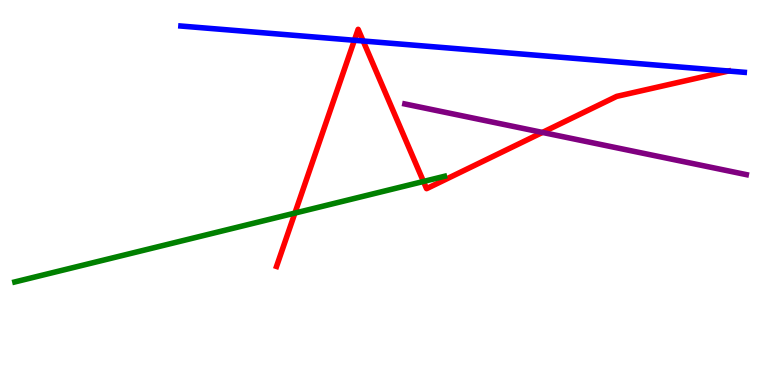[{'lines': ['blue', 'red'], 'intersections': [{'x': 4.57, 'y': 8.95}, {'x': 4.69, 'y': 8.94}]}, {'lines': ['green', 'red'], 'intersections': [{'x': 3.81, 'y': 4.47}, {'x': 5.46, 'y': 5.29}]}, {'lines': ['purple', 'red'], 'intersections': [{'x': 7.0, 'y': 6.56}]}, {'lines': ['blue', 'green'], 'intersections': []}, {'lines': ['blue', 'purple'], 'intersections': []}, {'lines': ['green', 'purple'], 'intersections': []}]